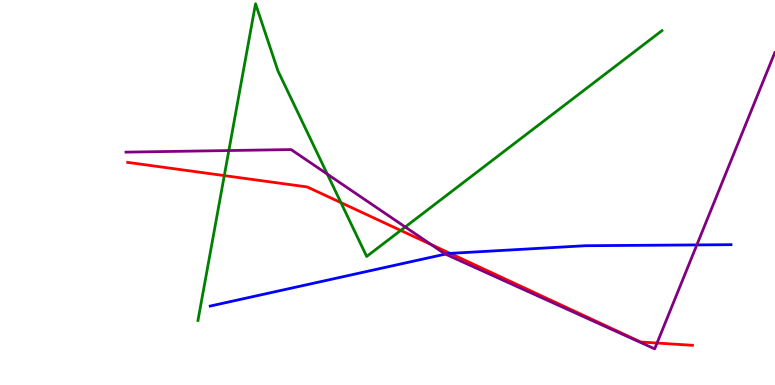[{'lines': ['blue', 'red'], 'intersections': [{'x': 5.81, 'y': 3.42}]}, {'lines': ['green', 'red'], 'intersections': [{'x': 2.89, 'y': 5.44}, {'x': 4.4, 'y': 4.74}, {'x': 5.17, 'y': 4.01}]}, {'lines': ['purple', 'red'], 'intersections': [{'x': 5.56, 'y': 3.65}, {'x': 8.48, 'y': 1.09}]}, {'lines': ['blue', 'green'], 'intersections': []}, {'lines': ['blue', 'purple'], 'intersections': [{'x': 5.75, 'y': 3.4}, {'x': 8.99, 'y': 3.64}]}, {'lines': ['green', 'purple'], 'intersections': [{'x': 2.95, 'y': 6.09}, {'x': 4.22, 'y': 5.48}, {'x': 5.23, 'y': 4.1}]}]